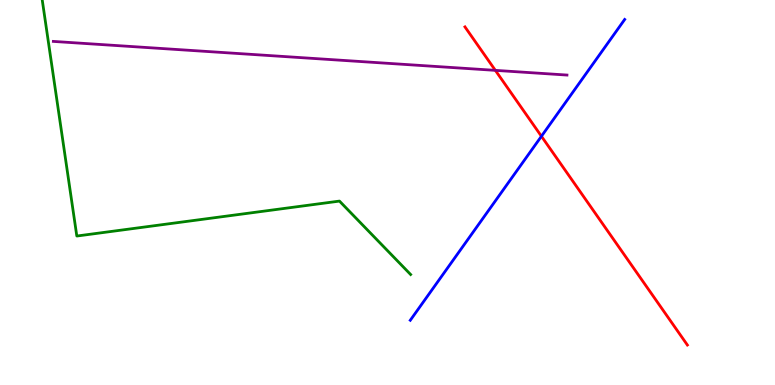[{'lines': ['blue', 'red'], 'intersections': [{'x': 6.99, 'y': 6.46}]}, {'lines': ['green', 'red'], 'intersections': []}, {'lines': ['purple', 'red'], 'intersections': [{'x': 6.39, 'y': 8.17}]}, {'lines': ['blue', 'green'], 'intersections': []}, {'lines': ['blue', 'purple'], 'intersections': []}, {'lines': ['green', 'purple'], 'intersections': []}]